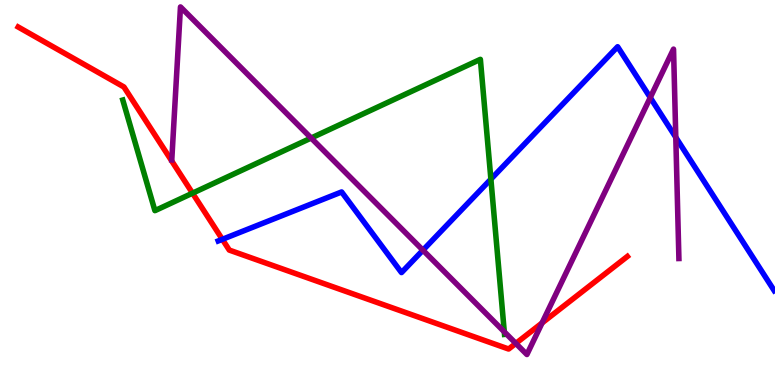[{'lines': ['blue', 'red'], 'intersections': [{'x': 2.87, 'y': 3.78}]}, {'lines': ['green', 'red'], 'intersections': [{'x': 2.48, 'y': 4.98}]}, {'lines': ['purple', 'red'], 'intersections': [{'x': 6.66, 'y': 1.08}, {'x': 6.99, 'y': 1.61}]}, {'lines': ['blue', 'green'], 'intersections': [{'x': 6.33, 'y': 5.35}]}, {'lines': ['blue', 'purple'], 'intersections': [{'x': 5.46, 'y': 3.5}, {'x': 8.39, 'y': 7.47}, {'x': 8.72, 'y': 6.43}]}, {'lines': ['green', 'purple'], 'intersections': [{'x': 4.01, 'y': 6.41}, {'x': 6.51, 'y': 1.38}]}]